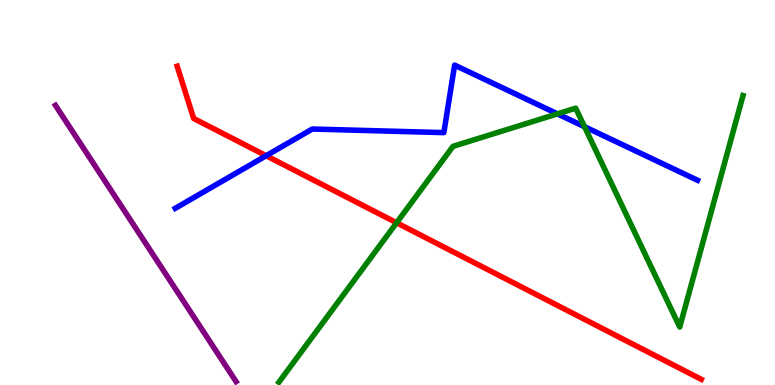[{'lines': ['blue', 'red'], 'intersections': [{'x': 3.43, 'y': 5.96}]}, {'lines': ['green', 'red'], 'intersections': [{'x': 5.12, 'y': 4.21}]}, {'lines': ['purple', 'red'], 'intersections': []}, {'lines': ['blue', 'green'], 'intersections': [{'x': 7.19, 'y': 7.04}, {'x': 7.54, 'y': 6.71}]}, {'lines': ['blue', 'purple'], 'intersections': []}, {'lines': ['green', 'purple'], 'intersections': []}]